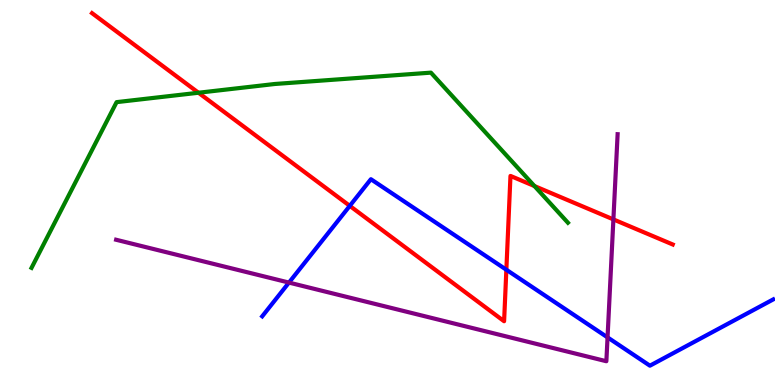[{'lines': ['blue', 'red'], 'intersections': [{'x': 4.51, 'y': 4.65}, {'x': 6.53, 'y': 2.99}]}, {'lines': ['green', 'red'], 'intersections': [{'x': 2.56, 'y': 7.59}, {'x': 6.9, 'y': 5.17}]}, {'lines': ['purple', 'red'], 'intersections': [{'x': 7.91, 'y': 4.3}]}, {'lines': ['blue', 'green'], 'intersections': []}, {'lines': ['blue', 'purple'], 'intersections': [{'x': 3.73, 'y': 2.66}, {'x': 7.84, 'y': 1.24}]}, {'lines': ['green', 'purple'], 'intersections': []}]